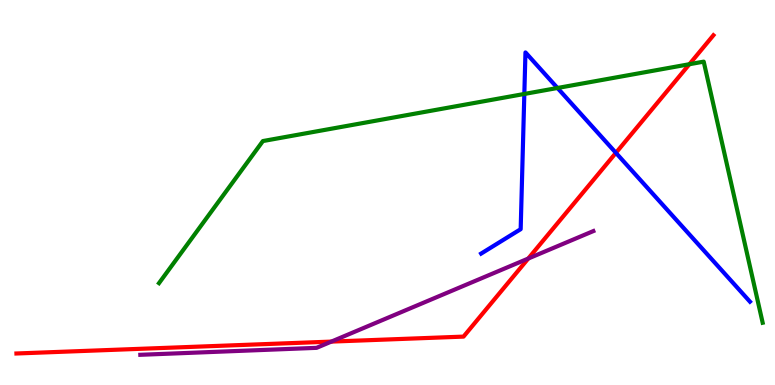[{'lines': ['blue', 'red'], 'intersections': [{'x': 7.95, 'y': 6.03}]}, {'lines': ['green', 'red'], 'intersections': [{'x': 8.9, 'y': 8.33}]}, {'lines': ['purple', 'red'], 'intersections': [{'x': 4.28, 'y': 1.13}, {'x': 6.82, 'y': 3.28}]}, {'lines': ['blue', 'green'], 'intersections': [{'x': 6.77, 'y': 7.56}, {'x': 7.19, 'y': 7.71}]}, {'lines': ['blue', 'purple'], 'intersections': []}, {'lines': ['green', 'purple'], 'intersections': []}]